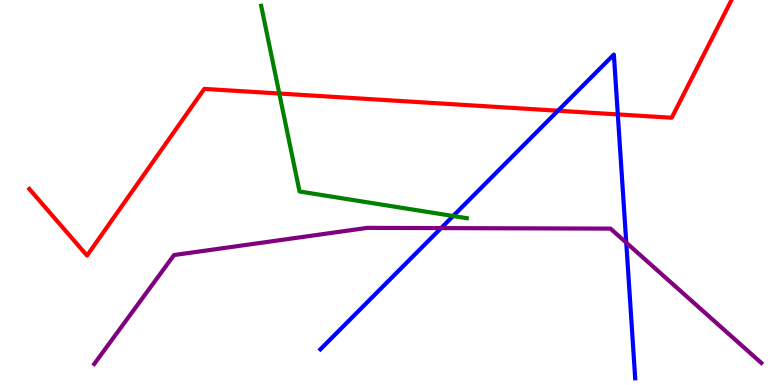[{'lines': ['blue', 'red'], 'intersections': [{'x': 7.2, 'y': 7.12}, {'x': 7.97, 'y': 7.03}]}, {'lines': ['green', 'red'], 'intersections': [{'x': 3.6, 'y': 7.57}]}, {'lines': ['purple', 'red'], 'intersections': []}, {'lines': ['blue', 'green'], 'intersections': [{'x': 5.85, 'y': 4.39}]}, {'lines': ['blue', 'purple'], 'intersections': [{'x': 5.69, 'y': 4.08}, {'x': 8.08, 'y': 3.7}]}, {'lines': ['green', 'purple'], 'intersections': []}]